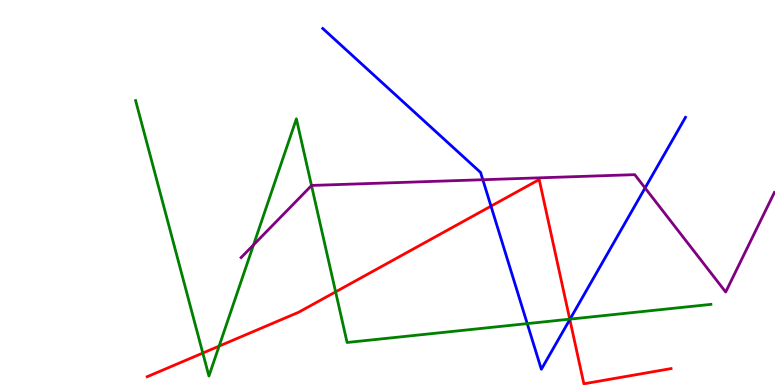[{'lines': ['blue', 'red'], 'intersections': [{'x': 6.34, 'y': 4.65}, {'x': 7.35, 'y': 1.7}]}, {'lines': ['green', 'red'], 'intersections': [{'x': 2.62, 'y': 0.83}, {'x': 2.83, 'y': 1.01}, {'x': 4.33, 'y': 2.42}, {'x': 7.35, 'y': 1.71}]}, {'lines': ['purple', 'red'], 'intersections': []}, {'lines': ['blue', 'green'], 'intersections': [{'x': 6.8, 'y': 1.59}, {'x': 7.36, 'y': 1.71}]}, {'lines': ['blue', 'purple'], 'intersections': [{'x': 6.23, 'y': 5.33}, {'x': 8.32, 'y': 5.12}]}, {'lines': ['green', 'purple'], 'intersections': [{'x': 3.27, 'y': 3.64}, {'x': 4.02, 'y': 5.18}]}]